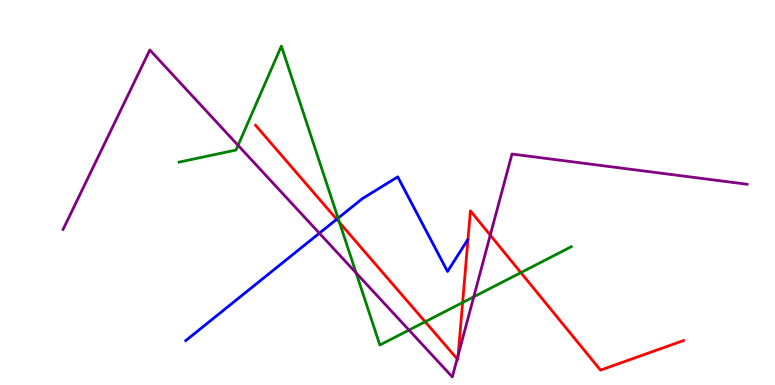[{'lines': ['blue', 'red'], 'intersections': [{'x': 4.34, 'y': 4.3}]}, {'lines': ['green', 'red'], 'intersections': [{'x': 4.38, 'y': 4.22}, {'x': 5.49, 'y': 1.64}, {'x': 5.97, 'y': 2.14}, {'x': 6.72, 'y': 2.92}]}, {'lines': ['purple', 'red'], 'intersections': [{'x': 5.9, 'y': 0.679}, {'x': 5.91, 'y': 0.774}, {'x': 6.33, 'y': 3.89}]}, {'lines': ['blue', 'green'], 'intersections': [{'x': 4.36, 'y': 4.33}]}, {'lines': ['blue', 'purple'], 'intersections': [{'x': 4.12, 'y': 3.94}]}, {'lines': ['green', 'purple'], 'intersections': [{'x': 3.07, 'y': 6.23}, {'x': 4.6, 'y': 2.91}, {'x': 5.28, 'y': 1.43}, {'x': 6.11, 'y': 2.29}]}]